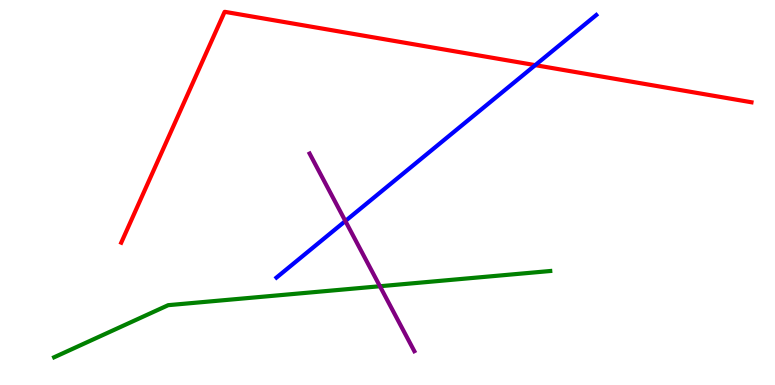[{'lines': ['blue', 'red'], 'intersections': [{'x': 6.91, 'y': 8.31}]}, {'lines': ['green', 'red'], 'intersections': []}, {'lines': ['purple', 'red'], 'intersections': []}, {'lines': ['blue', 'green'], 'intersections': []}, {'lines': ['blue', 'purple'], 'intersections': [{'x': 4.46, 'y': 4.26}]}, {'lines': ['green', 'purple'], 'intersections': [{'x': 4.9, 'y': 2.57}]}]